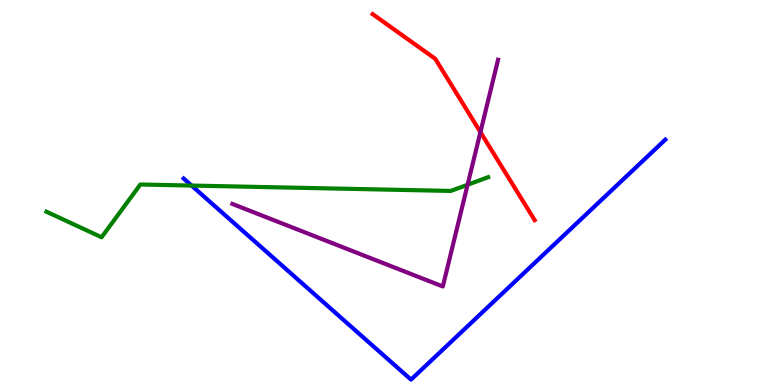[{'lines': ['blue', 'red'], 'intersections': []}, {'lines': ['green', 'red'], 'intersections': []}, {'lines': ['purple', 'red'], 'intersections': [{'x': 6.2, 'y': 6.57}]}, {'lines': ['blue', 'green'], 'intersections': [{'x': 2.47, 'y': 5.18}]}, {'lines': ['blue', 'purple'], 'intersections': []}, {'lines': ['green', 'purple'], 'intersections': [{'x': 6.03, 'y': 5.2}]}]